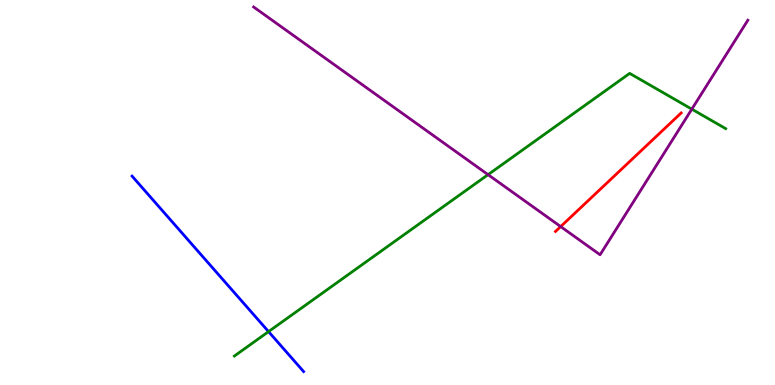[{'lines': ['blue', 'red'], 'intersections': []}, {'lines': ['green', 'red'], 'intersections': []}, {'lines': ['purple', 'red'], 'intersections': [{'x': 7.23, 'y': 4.11}]}, {'lines': ['blue', 'green'], 'intersections': [{'x': 3.47, 'y': 1.39}]}, {'lines': ['blue', 'purple'], 'intersections': []}, {'lines': ['green', 'purple'], 'intersections': [{'x': 6.3, 'y': 5.46}, {'x': 8.93, 'y': 7.16}]}]